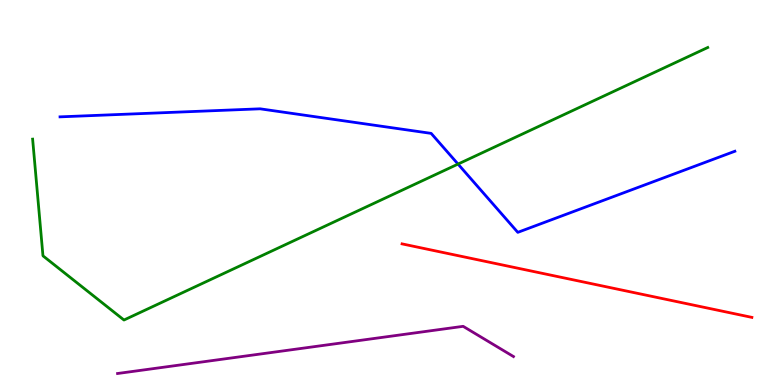[{'lines': ['blue', 'red'], 'intersections': []}, {'lines': ['green', 'red'], 'intersections': []}, {'lines': ['purple', 'red'], 'intersections': []}, {'lines': ['blue', 'green'], 'intersections': [{'x': 5.91, 'y': 5.74}]}, {'lines': ['blue', 'purple'], 'intersections': []}, {'lines': ['green', 'purple'], 'intersections': []}]